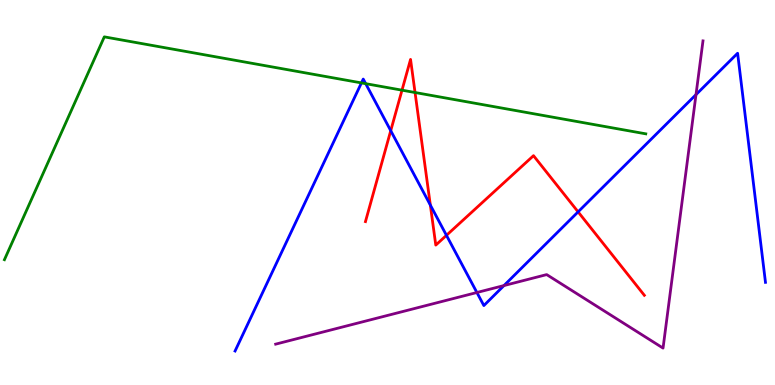[{'lines': ['blue', 'red'], 'intersections': [{'x': 5.04, 'y': 6.61}, {'x': 5.55, 'y': 4.67}, {'x': 5.76, 'y': 3.89}, {'x': 7.46, 'y': 4.5}]}, {'lines': ['green', 'red'], 'intersections': [{'x': 5.19, 'y': 7.66}, {'x': 5.36, 'y': 7.6}]}, {'lines': ['purple', 'red'], 'intersections': []}, {'lines': ['blue', 'green'], 'intersections': [{'x': 4.66, 'y': 7.85}, {'x': 4.72, 'y': 7.83}]}, {'lines': ['blue', 'purple'], 'intersections': [{'x': 6.15, 'y': 2.4}, {'x': 6.5, 'y': 2.58}, {'x': 8.98, 'y': 7.54}]}, {'lines': ['green', 'purple'], 'intersections': []}]